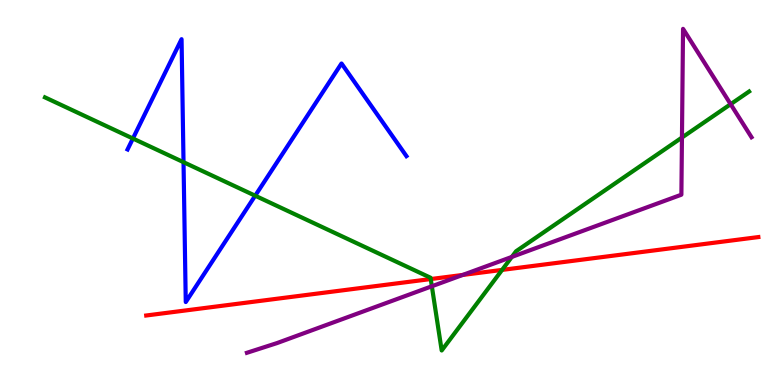[{'lines': ['blue', 'red'], 'intersections': []}, {'lines': ['green', 'red'], 'intersections': [{'x': 5.56, 'y': 2.75}, {'x': 6.48, 'y': 2.99}]}, {'lines': ['purple', 'red'], 'intersections': [{'x': 5.97, 'y': 2.86}]}, {'lines': ['blue', 'green'], 'intersections': [{'x': 1.72, 'y': 6.4}, {'x': 2.37, 'y': 5.79}, {'x': 3.29, 'y': 4.92}]}, {'lines': ['blue', 'purple'], 'intersections': []}, {'lines': ['green', 'purple'], 'intersections': [{'x': 5.57, 'y': 2.56}, {'x': 6.6, 'y': 3.33}, {'x': 8.8, 'y': 6.43}, {'x': 9.43, 'y': 7.29}]}]